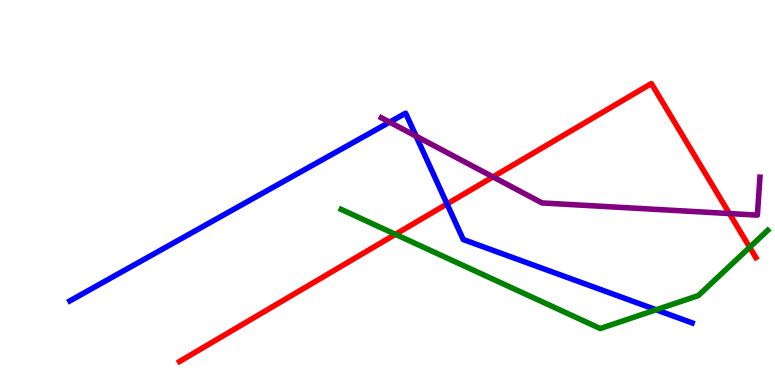[{'lines': ['blue', 'red'], 'intersections': [{'x': 5.77, 'y': 4.7}]}, {'lines': ['green', 'red'], 'intersections': [{'x': 5.1, 'y': 3.91}, {'x': 9.67, 'y': 3.58}]}, {'lines': ['purple', 'red'], 'intersections': [{'x': 6.36, 'y': 5.41}, {'x': 9.41, 'y': 4.45}]}, {'lines': ['blue', 'green'], 'intersections': [{'x': 8.47, 'y': 1.95}]}, {'lines': ['blue', 'purple'], 'intersections': [{'x': 5.03, 'y': 6.83}, {'x': 5.37, 'y': 6.46}]}, {'lines': ['green', 'purple'], 'intersections': []}]